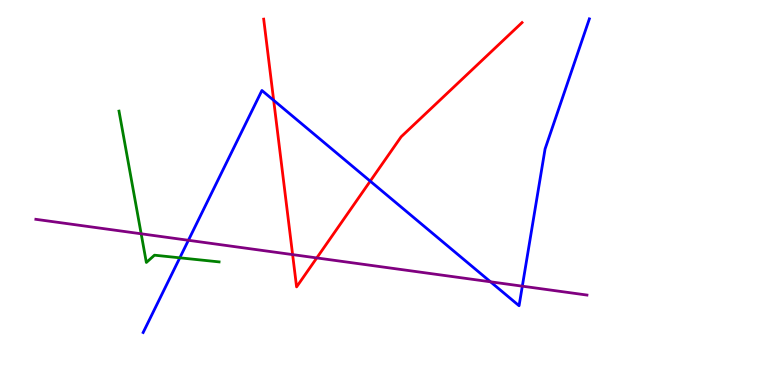[{'lines': ['blue', 'red'], 'intersections': [{'x': 3.53, 'y': 7.39}, {'x': 4.78, 'y': 5.29}]}, {'lines': ['green', 'red'], 'intersections': []}, {'lines': ['purple', 'red'], 'intersections': [{'x': 3.78, 'y': 3.39}, {'x': 4.09, 'y': 3.3}]}, {'lines': ['blue', 'green'], 'intersections': [{'x': 2.32, 'y': 3.3}]}, {'lines': ['blue', 'purple'], 'intersections': [{'x': 2.43, 'y': 3.76}, {'x': 6.33, 'y': 2.68}, {'x': 6.74, 'y': 2.57}]}, {'lines': ['green', 'purple'], 'intersections': [{'x': 1.82, 'y': 3.93}]}]